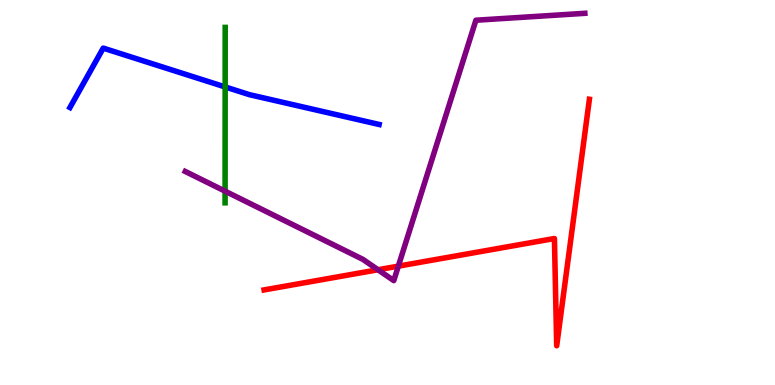[{'lines': ['blue', 'red'], 'intersections': []}, {'lines': ['green', 'red'], 'intersections': []}, {'lines': ['purple', 'red'], 'intersections': [{'x': 4.88, 'y': 2.99}, {'x': 5.14, 'y': 3.09}]}, {'lines': ['blue', 'green'], 'intersections': [{'x': 2.91, 'y': 7.74}]}, {'lines': ['blue', 'purple'], 'intersections': []}, {'lines': ['green', 'purple'], 'intersections': [{'x': 2.9, 'y': 5.03}]}]